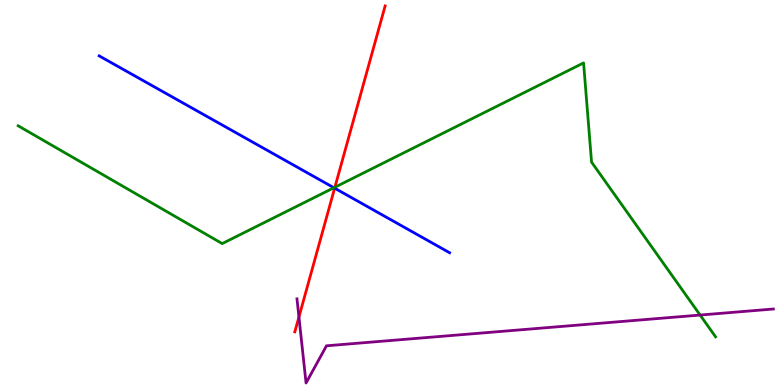[{'lines': ['blue', 'red'], 'intersections': [{'x': 4.32, 'y': 5.11}]}, {'lines': ['green', 'red'], 'intersections': [{'x': 4.32, 'y': 5.14}]}, {'lines': ['purple', 'red'], 'intersections': [{'x': 3.86, 'y': 1.77}]}, {'lines': ['blue', 'green'], 'intersections': [{'x': 4.31, 'y': 5.12}]}, {'lines': ['blue', 'purple'], 'intersections': []}, {'lines': ['green', 'purple'], 'intersections': [{'x': 9.03, 'y': 1.82}]}]